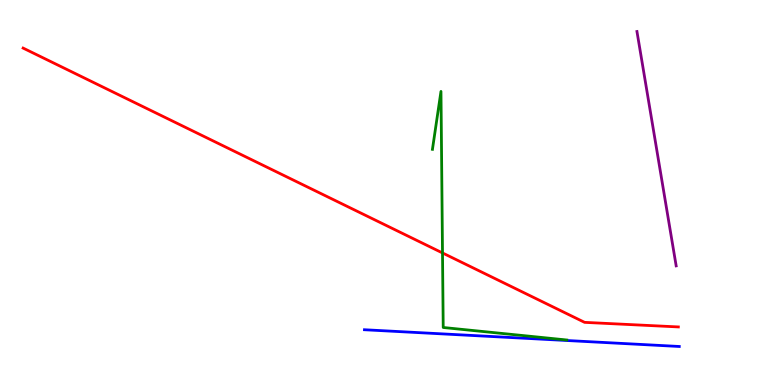[{'lines': ['blue', 'red'], 'intersections': []}, {'lines': ['green', 'red'], 'intersections': [{'x': 5.71, 'y': 3.43}]}, {'lines': ['purple', 'red'], 'intersections': []}, {'lines': ['blue', 'green'], 'intersections': []}, {'lines': ['blue', 'purple'], 'intersections': []}, {'lines': ['green', 'purple'], 'intersections': []}]